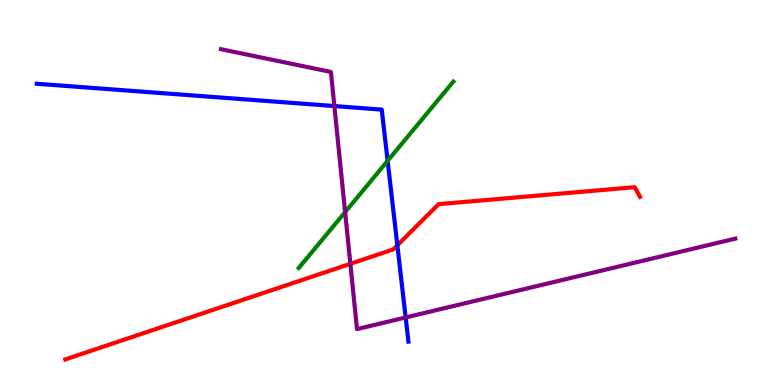[{'lines': ['blue', 'red'], 'intersections': [{'x': 5.13, 'y': 3.63}]}, {'lines': ['green', 'red'], 'intersections': []}, {'lines': ['purple', 'red'], 'intersections': [{'x': 4.52, 'y': 3.15}]}, {'lines': ['blue', 'green'], 'intersections': [{'x': 5.0, 'y': 5.82}]}, {'lines': ['blue', 'purple'], 'intersections': [{'x': 4.31, 'y': 7.25}, {'x': 5.23, 'y': 1.75}]}, {'lines': ['green', 'purple'], 'intersections': [{'x': 4.45, 'y': 4.49}]}]